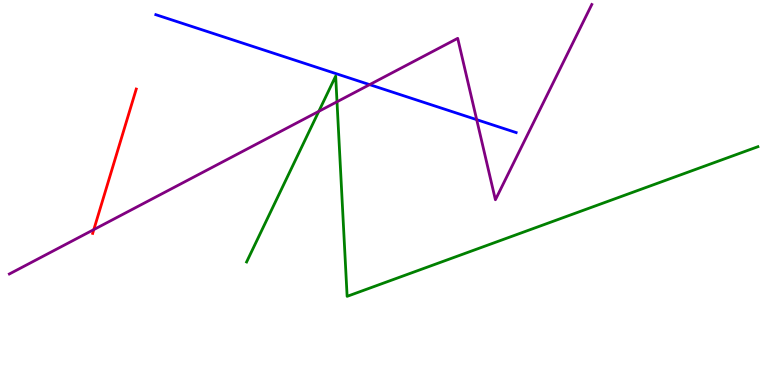[{'lines': ['blue', 'red'], 'intersections': []}, {'lines': ['green', 'red'], 'intersections': []}, {'lines': ['purple', 'red'], 'intersections': [{'x': 1.21, 'y': 4.04}]}, {'lines': ['blue', 'green'], 'intersections': []}, {'lines': ['blue', 'purple'], 'intersections': [{'x': 4.77, 'y': 7.8}, {'x': 6.15, 'y': 6.89}]}, {'lines': ['green', 'purple'], 'intersections': [{'x': 4.11, 'y': 7.11}, {'x': 4.35, 'y': 7.36}]}]